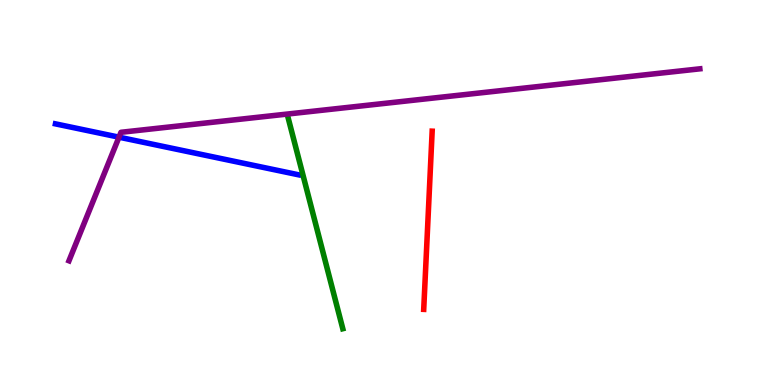[{'lines': ['blue', 'red'], 'intersections': []}, {'lines': ['green', 'red'], 'intersections': []}, {'lines': ['purple', 'red'], 'intersections': []}, {'lines': ['blue', 'green'], 'intersections': []}, {'lines': ['blue', 'purple'], 'intersections': [{'x': 1.54, 'y': 6.44}]}, {'lines': ['green', 'purple'], 'intersections': []}]